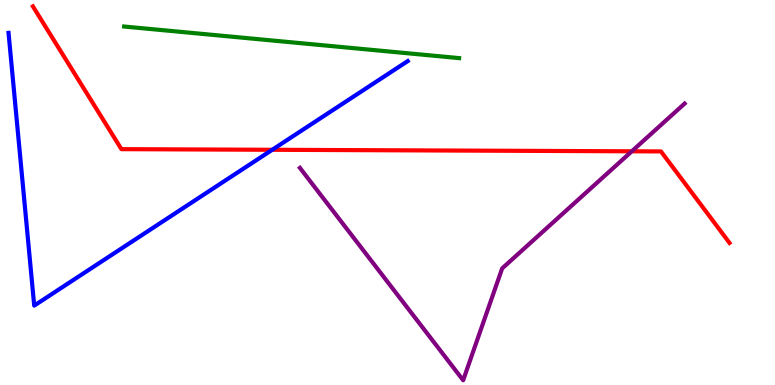[{'lines': ['blue', 'red'], 'intersections': [{'x': 3.51, 'y': 6.11}]}, {'lines': ['green', 'red'], 'intersections': []}, {'lines': ['purple', 'red'], 'intersections': [{'x': 8.15, 'y': 6.07}]}, {'lines': ['blue', 'green'], 'intersections': []}, {'lines': ['blue', 'purple'], 'intersections': []}, {'lines': ['green', 'purple'], 'intersections': []}]